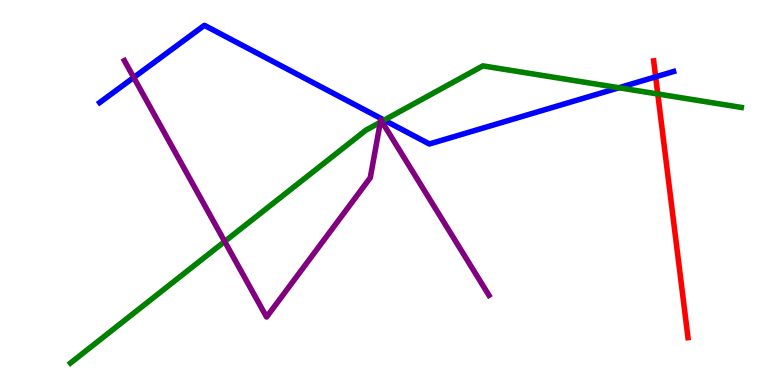[{'lines': ['blue', 'red'], 'intersections': [{'x': 8.46, 'y': 8.0}]}, {'lines': ['green', 'red'], 'intersections': [{'x': 8.49, 'y': 7.56}]}, {'lines': ['purple', 'red'], 'intersections': []}, {'lines': ['blue', 'green'], 'intersections': [{'x': 4.96, 'y': 6.88}, {'x': 7.99, 'y': 7.72}]}, {'lines': ['blue', 'purple'], 'intersections': [{'x': 1.73, 'y': 7.99}]}, {'lines': ['green', 'purple'], 'intersections': [{'x': 2.9, 'y': 3.73}, {'x': 4.91, 'y': 6.83}, {'x': 4.93, 'y': 6.85}]}]